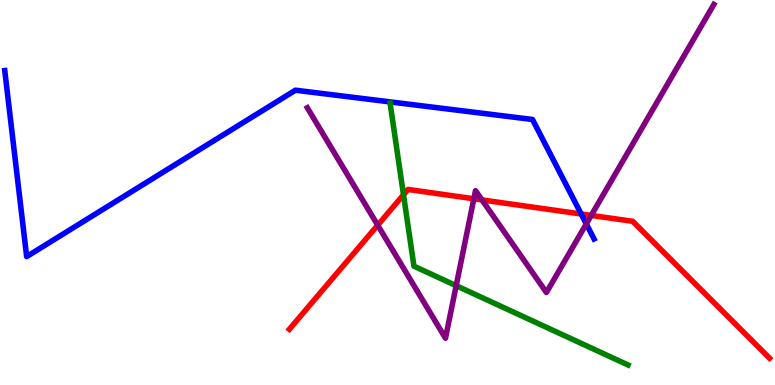[{'lines': ['blue', 'red'], 'intersections': [{'x': 7.5, 'y': 4.44}]}, {'lines': ['green', 'red'], 'intersections': [{'x': 5.21, 'y': 4.94}]}, {'lines': ['purple', 'red'], 'intersections': [{'x': 4.87, 'y': 4.15}, {'x': 6.11, 'y': 4.84}, {'x': 6.22, 'y': 4.81}, {'x': 7.63, 'y': 4.4}]}, {'lines': ['blue', 'green'], 'intersections': []}, {'lines': ['blue', 'purple'], 'intersections': [{'x': 7.57, 'y': 4.18}]}, {'lines': ['green', 'purple'], 'intersections': [{'x': 5.89, 'y': 2.58}]}]